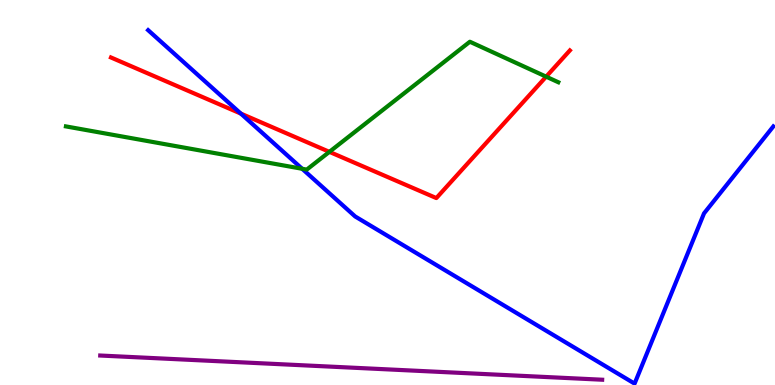[{'lines': ['blue', 'red'], 'intersections': [{'x': 3.11, 'y': 7.05}]}, {'lines': ['green', 'red'], 'intersections': [{'x': 4.25, 'y': 6.06}, {'x': 7.05, 'y': 8.01}]}, {'lines': ['purple', 'red'], 'intersections': []}, {'lines': ['blue', 'green'], 'intersections': [{'x': 3.9, 'y': 5.62}]}, {'lines': ['blue', 'purple'], 'intersections': []}, {'lines': ['green', 'purple'], 'intersections': []}]